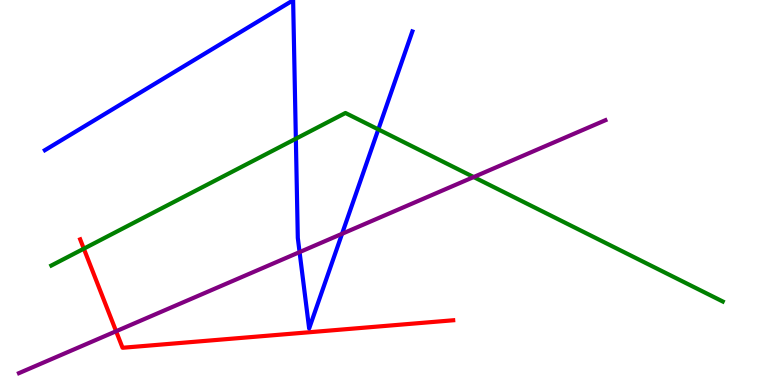[{'lines': ['blue', 'red'], 'intersections': []}, {'lines': ['green', 'red'], 'intersections': [{'x': 1.08, 'y': 3.54}]}, {'lines': ['purple', 'red'], 'intersections': [{'x': 1.5, 'y': 1.4}]}, {'lines': ['blue', 'green'], 'intersections': [{'x': 3.82, 'y': 6.4}, {'x': 4.88, 'y': 6.64}]}, {'lines': ['blue', 'purple'], 'intersections': [{'x': 3.87, 'y': 3.45}, {'x': 4.41, 'y': 3.93}]}, {'lines': ['green', 'purple'], 'intersections': [{'x': 6.11, 'y': 5.4}]}]